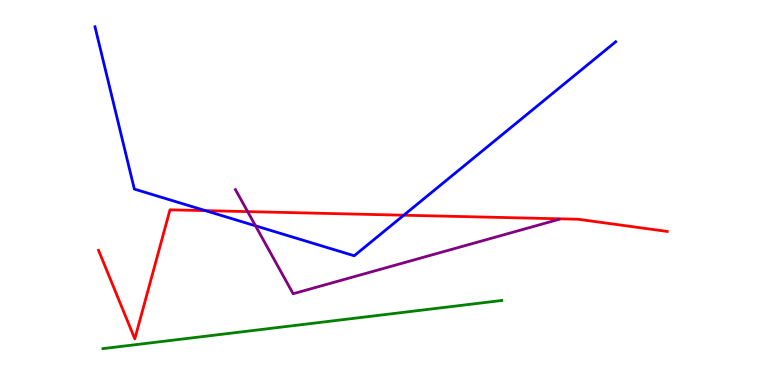[{'lines': ['blue', 'red'], 'intersections': [{'x': 2.65, 'y': 4.53}, {'x': 5.21, 'y': 4.41}]}, {'lines': ['green', 'red'], 'intersections': []}, {'lines': ['purple', 'red'], 'intersections': [{'x': 3.2, 'y': 4.5}]}, {'lines': ['blue', 'green'], 'intersections': []}, {'lines': ['blue', 'purple'], 'intersections': [{'x': 3.3, 'y': 4.13}]}, {'lines': ['green', 'purple'], 'intersections': []}]